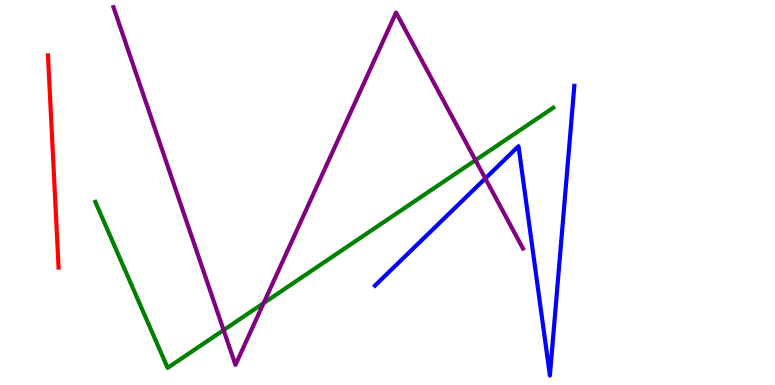[{'lines': ['blue', 'red'], 'intersections': []}, {'lines': ['green', 'red'], 'intersections': []}, {'lines': ['purple', 'red'], 'intersections': []}, {'lines': ['blue', 'green'], 'intersections': []}, {'lines': ['blue', 'purple'], 'intersections': [{'x': 6.26, 'y': 5.36}]}, {'lines': ['green', 'purple'], 'intersections': [{'x': 2.89, 'y': 1.43}, {'x': 3.4, 'y': 2.13}, {'x': 6.14, 'y': 5.84}]}]